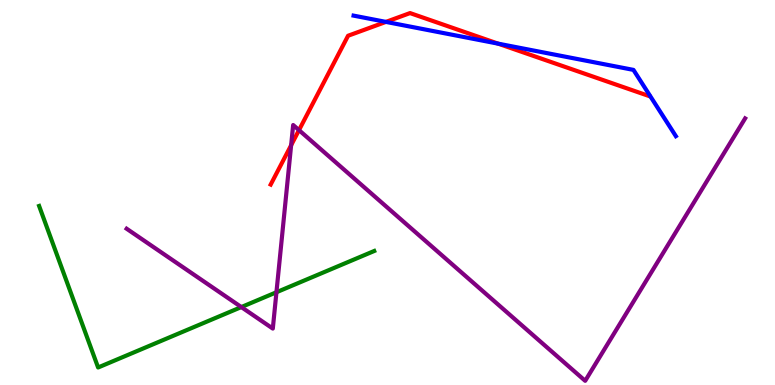[{'lines': ['blue', 'red'], 'intersections': [{'x': 4.98, 'y': 9.43}, {'x': 6.43, 'y': 8.87}]}, {'lines': ['green', 'red'], 'intersections': []}, {'lines': ['purple', 'red'], 'intersections': [{'x': 3.76, 'y': 6.23}, {'x': 3.86, 'y': 6.62}]}, {'lines': ['blue', 'green'], 'intersections': []}, {'lines': ['blue', 'purple'], 'intersections': []}, {'lines': ['green', 'purple'], 'intersections': [{'x': 3.11, 'y': 2.02}, {'x': 3.57, 'y': 2.41}]}]